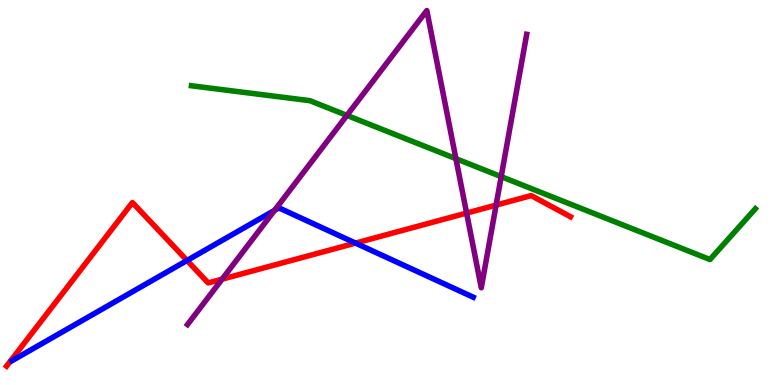[{'lines': ['blue', 'red'], 'intersections': [{'x': 2.41, 'y': 3.23}, {'x': 4.59, 'y': 3.69}]}, {'lines': ['green', 'red'], 'intersections': []}, {'lines': ['purple', 'red'], 'intersections': [{'x': 2.87, 'y': 2.75}, {'x': 6.02, 'y': 4.47}, {'x': 6.4, 'y': 4.67}]}, {'lines': ['blue', 'green'], 'intersections': []}, {'lines': ['blue', 'purple'], 'intersections': [{'x': 3.54, 'y': 4.54}]}, {'lines': ['green', 'purple'], 'intersections': [{'x': 4.48, 'y': 7.0}, {'x': 5.88, 'y': 5.88}, {'x': 6.47, 'y': 5.41}]}]